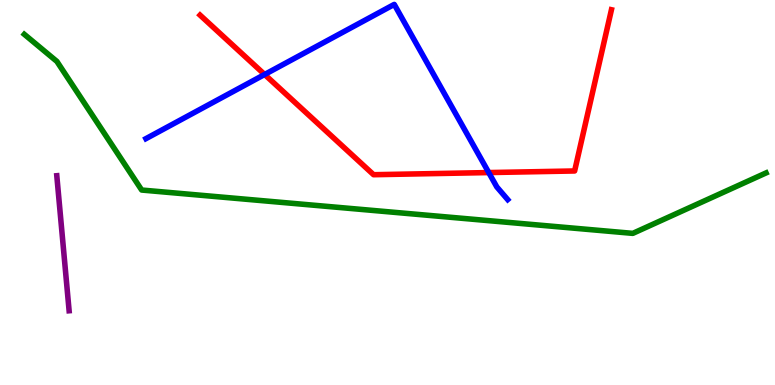[{'lines': ['blue', 'red'], 'intersections': [{'x': 3.41, 'y': 8.07}, {'x': 6.31, 'y': 5.52}]}, {'lines': ['green', 'red'], 'intersections': []}, {'lines': ['purple', 'red'], 'intersections': []}, {'lines': ['blue', 'green'], 'intersections': []}, {'lines': ['blue', 'purple'], 'intersections': []}, {'lines': ['green', 'purple'], 'intersections': []}]